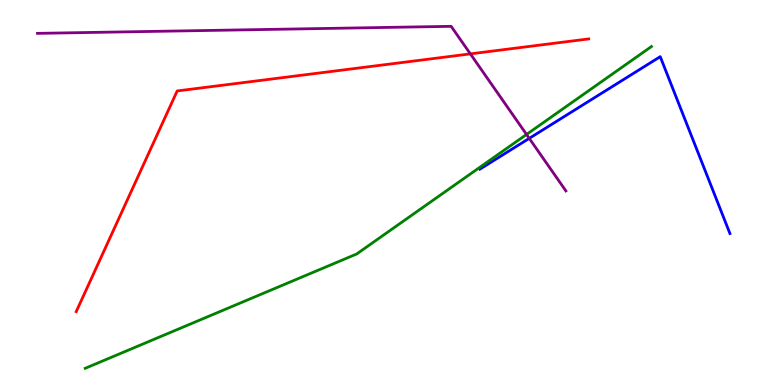[{'lines': ['blue', 'red'], 'intersections': []}, {'lines': ['green', 'red'], 'intersections': []}, {'lines': ['purple', 'red'], 'intersections': [{'x': 6.07, 'y': 8.6}]}, {'lines': ['blue', 'green'], 'intersections': []}, {'lines': ['blue', 'purple'], 'intersections': [{'x': 6.83, 'y': 6.41}]}, {'lines': ['green', 'purple'], 'intersections': [{'x': 6.79, 'y': 6.51}]}]